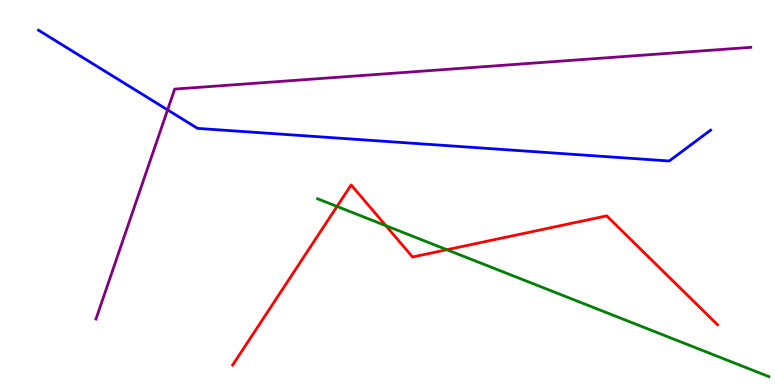[{'lines': ['blue', 'red'], 'intersections': []}, {'lines': ['green', 'red'], 'intersections': [{'x': 4.35, 'y': 4.64}, {'x': 4.98, 'y': 4.14}, {'x': 5.77, 'y': 3.51}]}, {'lines': ['purple', 'red'], 'intersections': []}, {'lines': ['blue', 'green'], 'intersections': []}, {'lines': ['blue', 'purple'], 'intersections': [{'x': 2.16, 'y': 7.15}]}, {'lines': ['green', 'purple'], 'intersections': []}]